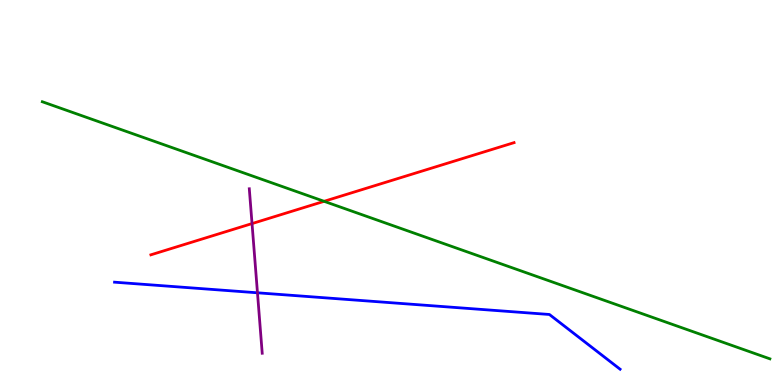[{'lines': ['blue', 'red'], 'intersections': []}, {'lines': ['green', 'red'], 'intersections': [{'x': 4.18, 'y': 4.77}]}, {'lines': ['purple', 'red'], 'intersections': [{'x': 3.25, 'y': 4.19}]}, {'lines': ['blue', 'green'], 'intersections': []}, {'lines': ['blue', 'purple'], 'intersections': [{'x': 3.32, 'y': 2.39}]}, {'lines': ['green', 'purple'], 'intersections': []}]